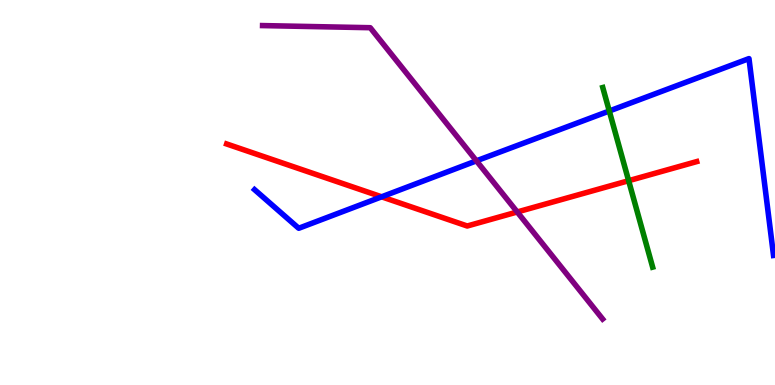[{'lines': ['blue', 'red'], 'intersections': [{'x': 4.92, 'y': 4.89}]}, {'lines': ['green', 'red'], 'intersections': [{'x': 8.11, 'y': 5.31}]}, {'lines': ['purple', 'red'], 'intersections': [{'x': 6.67, 'y': 4.49}]}, {'lines': ['blue', 'green'], 'intersections': [{'x': 7.86, 'y': 7.12}]}, {'lines': ['blue', 'purple'], 'intersections': [{'x': 6.15, 'y': 5.82}]}, {'lines': ['green', 'purple'], 'intersections': []}]